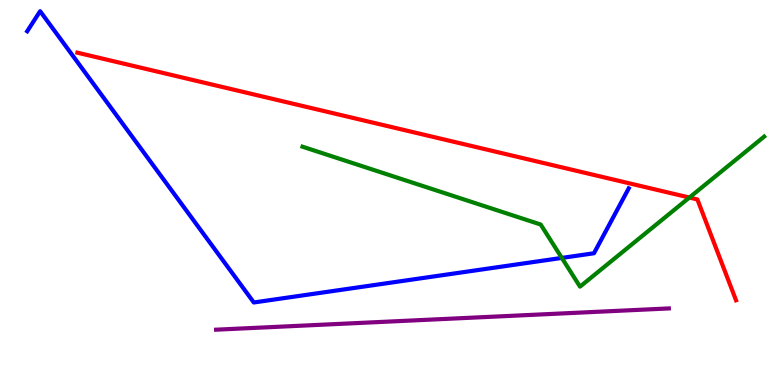[{'lines': ['blue', 'red'], 'intersections': []}, {'lines': ['green', 'red'], 'intersections': [{'x': 8.9, 'y': 4.87}]}, {'lines': ['purple', 'red'], 'intersections': []}, {'lines': ['blue', 'green'], 'intersections': [{'x': 7.25, 'y': 3.3}]}, {'lines': ['blue', 'purple'], 'intersections': []}, {'lines': ['green', 'purple'], 'intersections': []}]